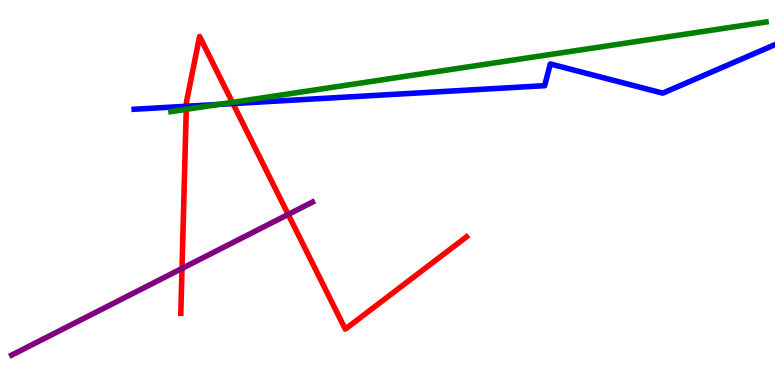[{'lines': ['blue', 'red'], 'intersections': [{'x': 2.4, 'y': 7.24}, {'x': 3.01, 'y': 7.31}]}, {'lines': ['green', 'red'], 'intersections': [{'x': 2.4, 'y': 7.16}, {'x': 3.0, 'y': 7.34}]}, {'lines': ['purple', 'red'], 'intersections': [{'x': 2.35, 'y': 3.03}, {'x': 3.72, 'y': 4.43}]}, {'lines': ['blue', 'green'], 'intersections': [{'x': 2.83, 'y': 7.29}]}, {'lines': ['blue', 'purple'], 'intersections': []}, {'lines': ['green', 'purple'], 'intersections': []}]